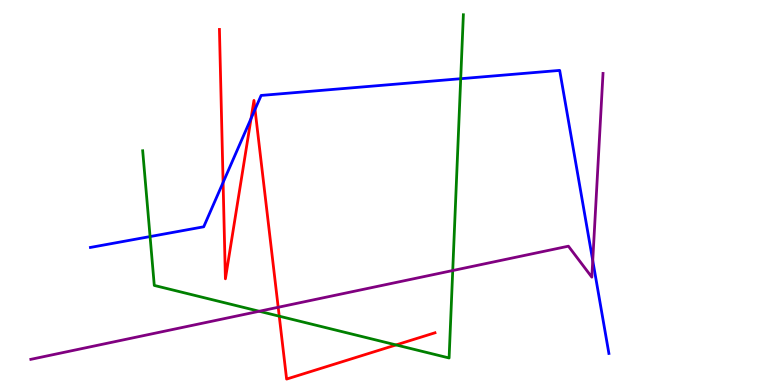[{'lines': ['blue', 'red'], 'intersections': [{'x': 2.88, 'y': 5.26}, {'x': 3.24, 'y': 6.92}, {'x': 3.29, 'y': 7.16}]}, {'lines': ['green', 'red'], 'intersections': [{'x': 3.6, 'y': 1.79}, {'x': 5.11, 'y': 1.04}]}, {'lines': ['purple', 'red'], 'intersections': [{'x': 3.59, 'y': 2.02}]}, {'lines': ['blue', 'green'], 'intersections': [{'x': 1.94, 'y': 3.86}, {'x': 5.94, 'y': 7.96}]}, {'lines': ['blue', 'purple'], 'intersections': [{'x': 7.65, 'y': 3.23}]}, {'lines': ['green', 'purple'], 'intersections': [{'x': 3.35, 'y': 1.92}, {'x': 5.84, 'y': 2.97}]}]